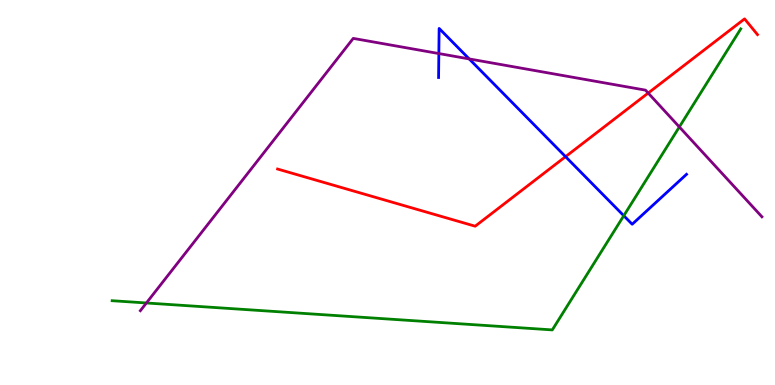[{'lines': ['blue', 'red'], 'intersections': [{'x': 7.3, 'y': 5.93}]}, {'lines': ['green', 'red'], 'intersections': []}, {'lines': ['purple', 'red'], 'intersections': [{'x': 8.36, 'y': 7.58}]}, {'lines': ['blue', 'green'], 'intersections': [{'x': 8.05, 'y': 4.4}]}, {'lines': ['blue', 'purple'], 'intersections': [{'x': 5.66, 'y': 8.61}, {'x': 6.05, 'y': 8.47}]}, {'lines': ['green', 'purple'], 'intersections': [{'x': 1.89, 'y': 2.13}, {'x': 8.77, 'y': 6.7}]}]